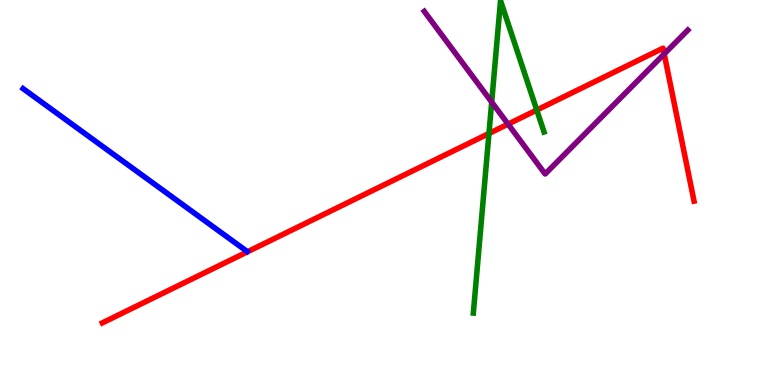[{'lines': ['blue', 'red'], 'intersections': []}, {'lines': ['green', 'red'], 'intersections': [{'x': 6.31, 'y': 6.53}, {'x': 6.93, 'y': 7.14}]}, {'lines': ['purple', 'red'], 'intersections': [{'x': 6.56, 'y': 6.78}, {'x': 8.57, 'y': 8.6}]}, {'lines': ['blue', 'green'], 'intersections': []}, {'lines': ['blue', 'purple'], 'intersections': []}, {'lines': ['green', 'purple'], 'intersections': [{'x': 6.34, 'y': 7.35}]}]